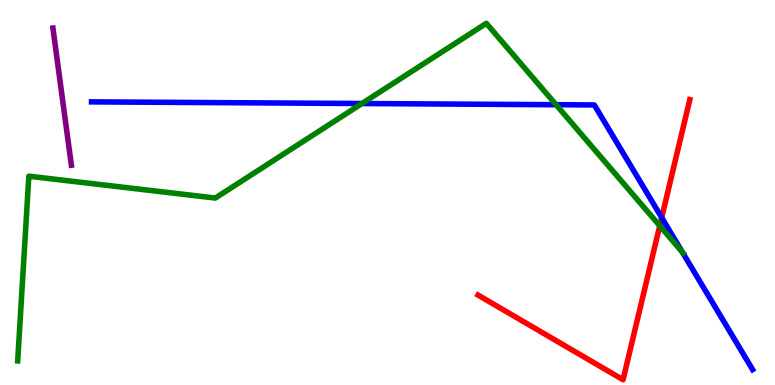[{'lines': ['blue', 'red'], 'intersections': [{'x': 8.54, 'y': 4.35}]}, {'lines': ['green', 'red'], 'intersections': [{'x': 8.51, 'y': 4.14}]}, {'lines': ['purple', 'red'], 'intersections': []}, {'lines': ['blue', 'green'], 'intersections': [{'x': 4.67, 'y': 7.31}, {'x': 7.17, 'y': 7.28}, {'x': 8.81, 'y': 3.45}]}, {'lines': ['blue', 'purple'], 'intersections': []}, {'lines': ['green', 'purple'], 'intersections': []}]